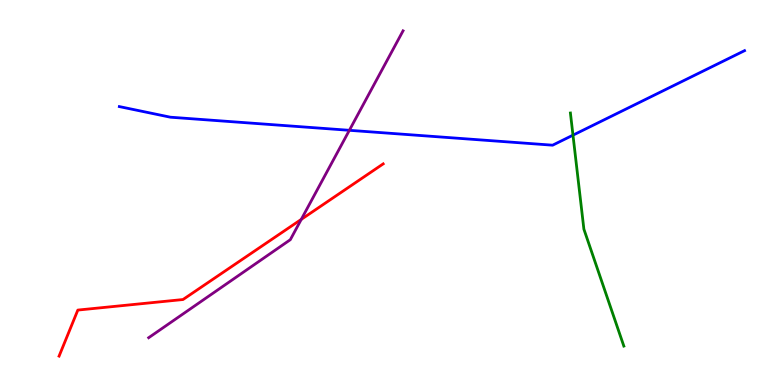[{'lines': ['blue', 'red'], 'intersections': []}, {'lines': ['green', 'red'], 'intersections': []}, {'lines': ['purple', 'red'], 'intersections': [{'x': 3.89, 'y': 4.3}]}, {'lines': ['blue', 'green'], 'intersections': [{'x': 7.39, 'y': 6.49}]}, {'lines': ['blue', 'purple'], 'intersections': [{'x': 4.51, 'y': 6.62}]}, {'lines': ['green', 'purple'], 'intersections': []}]